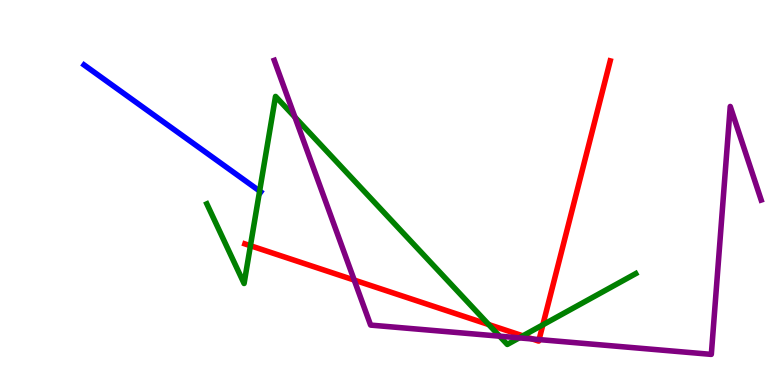[{'lines': ['blue', 'red'], 'intersections': []}, {'lines': ['green', 'red'], 'intersections': [{'x': 3.23, 'y': 3.62}, {'x': 6.31, 'y': 1.57}, {'x': 6.75, 'y': 1.28}, {'x': 7.0, 'y': 1.56}]}, {'lines': ['purple', 'red'], 'intersections': [{'x': 4.57, 'y': 2.73}, {'x': 6.87, 'y': 1.19}, {'x': 6.96, 'y': 1.18}]}, {'lines': ['blue', 'green'], 'intersections': [{'x': 3.35, 'y': 5.04}]}, {'lines': ['blue', 'purple'], 'intersections': []}, {'lines': ['green', 'purple'], 'intersections': [{'x': 3.81, 'y': 6.96}, {'x': 6.45, 'y': 1.27}, {'x': 6.7, 'y': 1.22}]}]